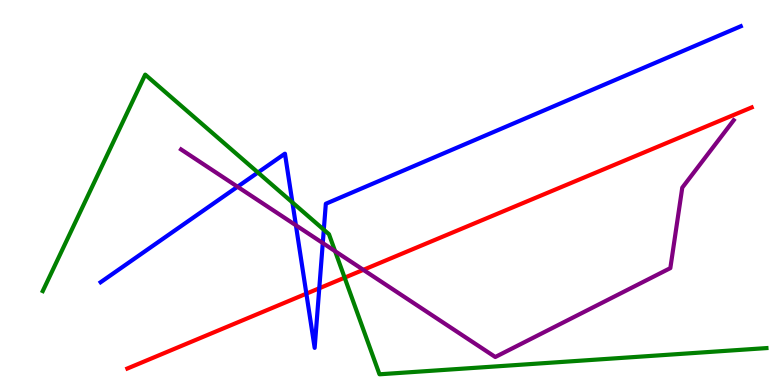[{'lines': ['blue', 'red'], 'intersections': [{'x': 3.95, 'y': 2.37}, {'x': 4.12, 'y': 2.51}]}, {'lines': ['green', 'red'], 'intersections': [{'x': 4.45, 'y': 2.79}]}, {'lines': ['purple', 'red'], 'intersections': [{'x': 4.69, 'y': 2.99}]}, {'lines': ['blue', 'green'], 'intersections': [{'x': 3.33, 'y': 5.52}, {'x': 3.77, 'y': 4.74}, {'x': 4.18, 'y': 4.03}]}, {'lines': ['blue', 'purple'], 'intersections': [{'x': 3.06, 'y': 5.15}, {'x': 3.82, 'y': 4.15}, {'x': 4.16, 'y': 3.69}]}, {'lines': ['green', 'purple'], 'intersections': [{'x': 4.32, 'y': 3.48}]}]